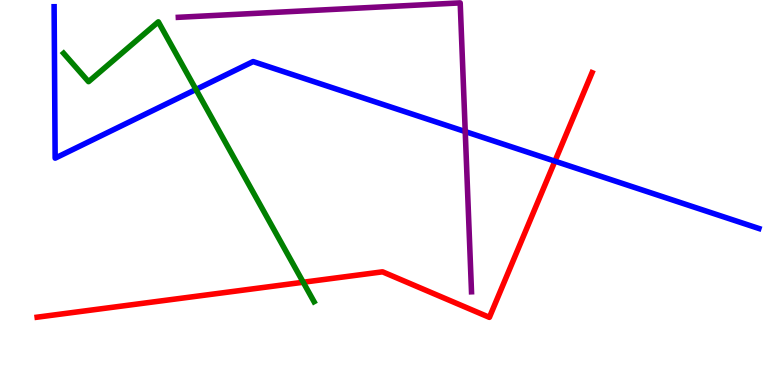[{'lines': ['blue', 'red'], 'intersections': [{'x': 7.16, 'y': 5.81}]}, {'lines': ['green', 'red'], 'intersections': [{'x': 3.91, 'y': 2.67}]}, {'lines': ['purple', 'red'], 'intersections': []}, {'lines': ['blue', 'green'], 'intersections': [{'x': 2.53, 'y': 7.68}]}, {'lines': ['blue', 'purple'], 'intersections': [{'x': 6.0, 'y': 6.58}]}, {'lines': ['green', 'purple'], 'intersections': []}]